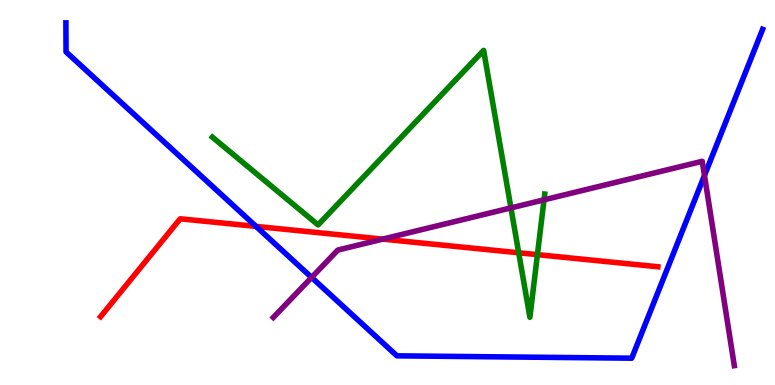[{'lines': ['blue', 'red'], 'intersections': [{'x': 3.3, 'y': 4.12}]}, {'lines': ['green', 'red'], 'intersections': [{'x': 6.69, 'y': 3.43}, {'x': 6.93, 'y': 3.39}]}, {'lines': ['purple', 'red'], 'intersections': [{'x': 4.94, 'y': 3.79}]}, {'lines': ['blue', 'green'], 'intersections': []}, {'lines': ['blue', 'purple'], 'intersections': [{'x': 4.02, 'y': 2.79}, {'x': 9.09, 'y': 5.44}]}, {'lines': ['green', 'purple'], 'intersections': [{'x': 6.59, 'y': 4.6}, {'x': 7.02, 'y': 4.81}]}]